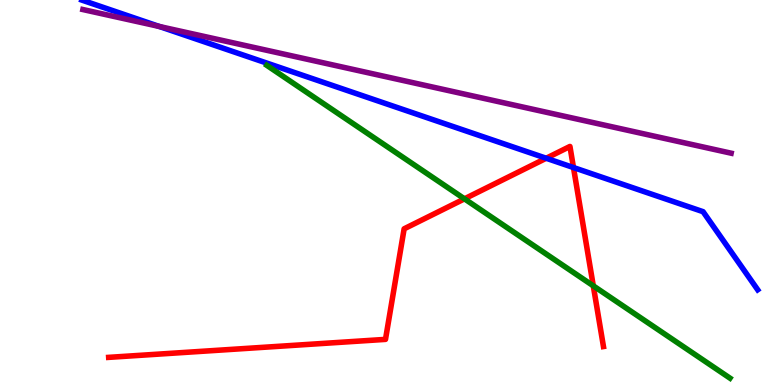[{'lines': ['blue', 'red'], 'intersections': [{'x': 7.05, 'y': 5.89}, {'x': 7.4, 'y': 5.65}]}, {'lines': ['green', 'red'], 'intersections': [{'x': 5.99, 'y': 4.84}, {'x': 7.66, 'y': 2.58}]}, {'lines': ['purple', 'red'], 'intersections': []}, {'lines': ['blue', 'green'], 'intersections': []}, {'lines': ['blue', 'purple'], 'intersections': [{'x': 2.06, 'y': 9.31}]}, {'lines': ['green', 'purple'], 'intersections': []}]